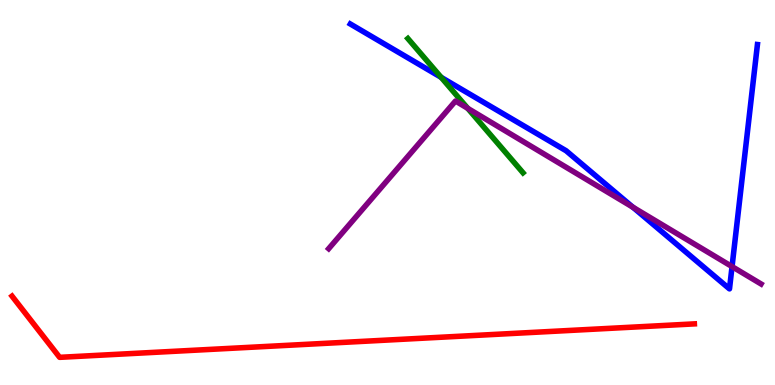[{'lines': ['blue', 'red'], 'intersections': []}, {'lines': ['green', 'red'], 'intersections': []}, {'lines': ['purple', 'red'], 'intersections': []}, {'lines': ['blue', 'green'], 'intersections': [{'x': 5.69, 'y': 7.99}]}, {'lines': ['blue', 'purple'], 'intersections': [{'x': 8.17, 'y': 4.62}, {'x': 9.45, 'y': 3.08}]}, {'lines': ['green', 'purple'], 'intersections': [{'x': 6.04, 'y': 7.19}]}]